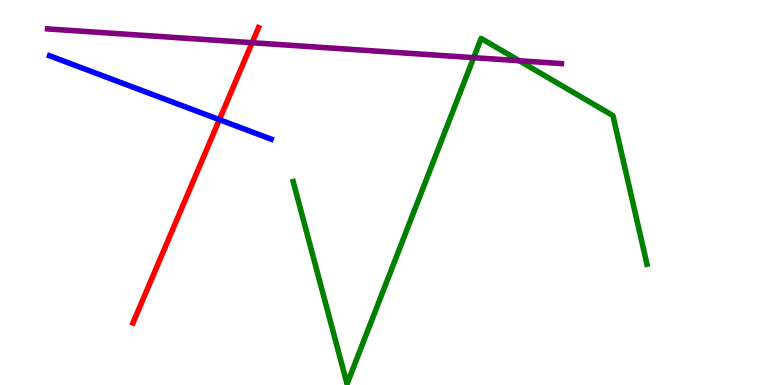[{'lines': ['blue', 'red'], 'intersections': [{'x': 2.83, 'y': 6.89}]}, {'lines': ['green', 'red'], 'intersections': []}, {'lines': ['purple', 'red'], 'intersections': [{'x': 3.25, 'y': 8.89}]}, {'lines': ['blue', 'green'], 'intersections': []}, {'lines': ['blue', 'purple'], 'intersections': []}, {'lines': ['green', 'purple'], 'intersections': [{'x': 6.11, 'y': 8.5}, {'x': 6.7, 'y': 8.42}]}]